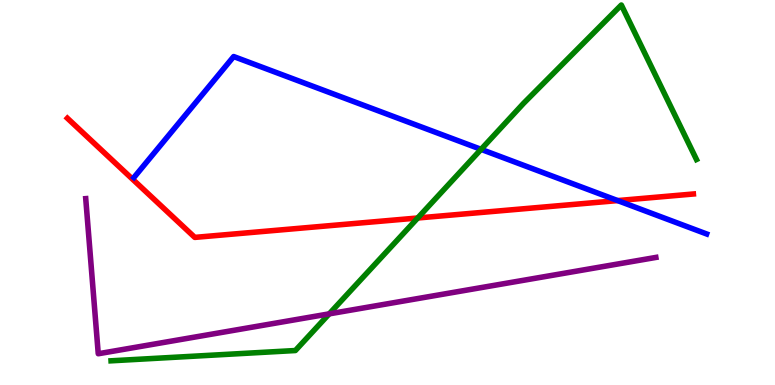[{'lines': ['blue', 'red'], 'intersections': [{'x': 7.97, 'y': 4.79}]}, {'lines': ['green', 'red'], 'intersections': [{'x': 5.39, 'y': 4.34}]}, {'lines': ['purple', 'red'], 'intersections': []}, {'lines': ['blue', 'green'], 'intersections': [{'x': 6.21, 'y': 6.12}]}, {'lines': ['blue', 'purple'], 'intersections': []}, {'lines': ['green', 'purple'], 'intersections': [{'x': 4.25, 'y': 1.85}]}]